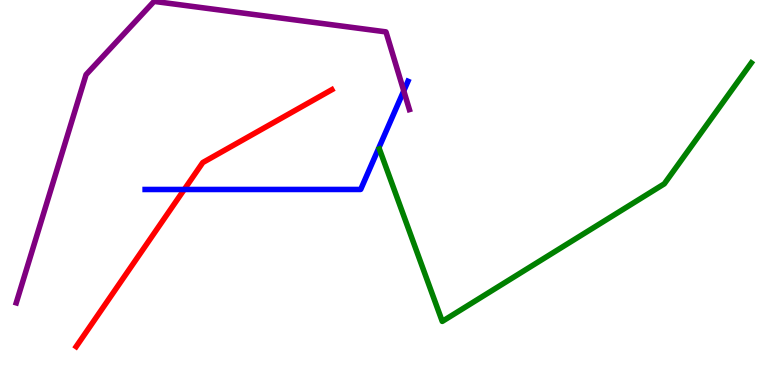[{'lines': ['blue', 'red'], 'intersections': [{'x': 2.38, 'y': 5.08}]}, {'lines': ['green', 'red'], 'intersections': []}, {'lines': ['purple', 'red'], 'intersections': []}, {'lines': ['blue', 'green'], 'intersections': []}, {'lines': ['blue', 'purple'], 'intersections': [{'x': 5.21, 'y': 7.64}]}, {'lines': ['green', 'purple'], 'intersections': []}]